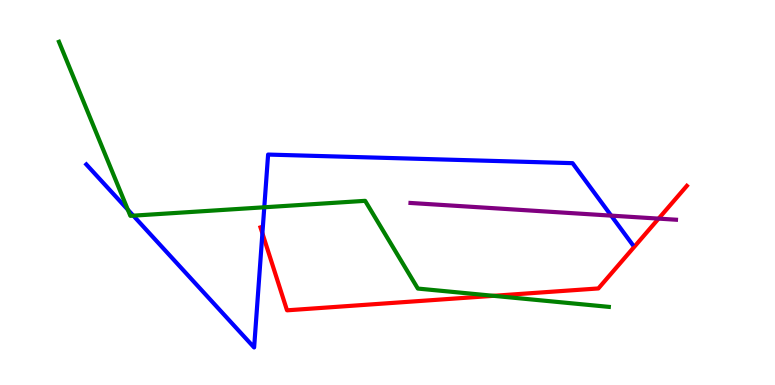[{'lines': ['blue', 'red'], 'intersections': [{'x': 3.39, 'y': 3.94}]}, {'lines': ['green', 'red'], 'intersections': [{'x': 6.37, 'y': 2.32}]}, {'lines': ['purple', 'red'], 'intersections': [{'x': 8.5, 'y': 4.32}]}, {'lines': ['blue', 'green'], 'intersections': [{'x': 1.65, 'y': 4.55}, {'x': 1.72, 'y': 4.4}, {'x': 3.41, 'y': 4.62}]}, {'lines': ['blue', 'purple'], 'intersections': [{'x': 7.89, 'y': 4.4}]}, {'lines': ['green', 'purple'], 'intersections': []}]